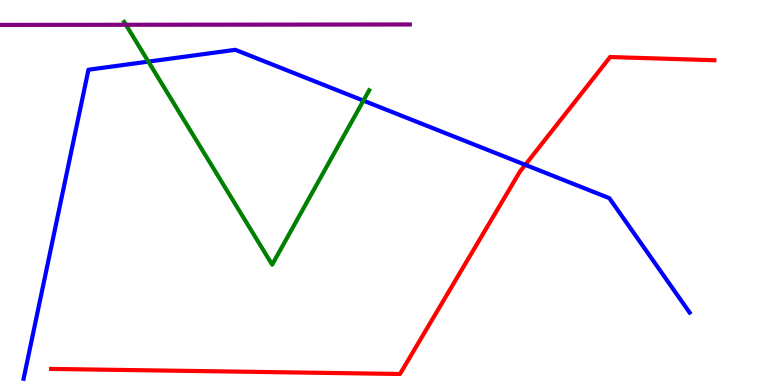[{'lines': ['blue', 'red'], 'intersections': [{'x': 6.78, 'y': 5.72}]}, {'lines': ['green', 'red'], 'intersections': []}, {'lines': ['purple', 'red'], 'intersections': []}, {'lines': ['blue', 'green'], 'intersections': [{'x': 1.91, 'y': 8.4}, {'x': 4.69, 'y': 7.39}]}, {'lines': ['blue', 'purple'], 'intersections': []}, {'lines': ['green', 'purple'], 'intersections': [{'x': 1.62, 'y': 9.36}]}]